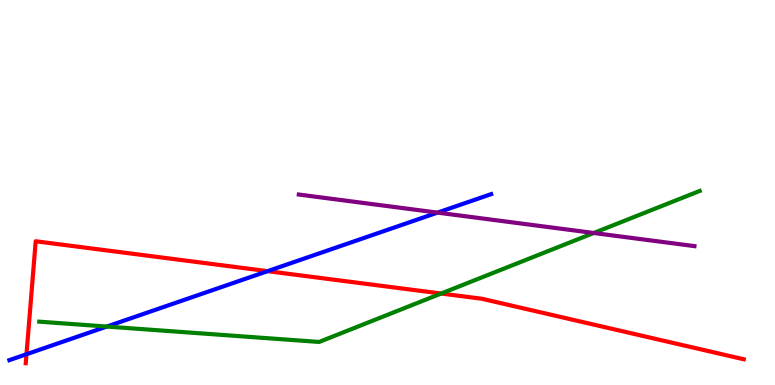[{'lines': ['blue', 'red'], 'intersections': [{'x': 0.342, 'y': 0.799}, {'x': 3.45, 'y': 2.96}]}, {'lines': ['green', 'red'], 'intersections': [{'x': 5.69, 'y': 2.38}]}, {'lines': ['purple', 'red'], 'intersections': []}, {'lines': ['blue', 'green'], 'intersections': [{'x': 1.38, 'y': 1.52}]}, {'lines': ['blue', 'purple'], 'intersections': [{'x': 5.65, 'y': 4.48}]}, {'lines': ['green', 'purple'], 'intersections': [{'x': 7.66, 'y': 3.95}]}]